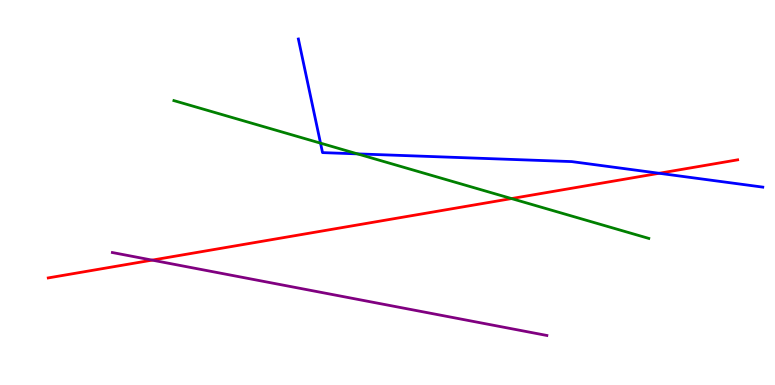[{'lines': ['blue', 'red'], 'intersections': [{'x': 8.51, 'y': 5.5}]}, {'lines': ['green', 'red'], 'intersections': [{'x': 6.6, 'y': 4.84}]}, {'lines': ['purple', 'red'], 'intersections': [{'x': 1.96, 'y': 3.24}]}, {'lines': ['blue', 'green'], 'intersections': [{'x': 4.14, 'y': 6.28}, {'x': 4.61, 'y': 6.0}]}, {'lines': ['blue', 'purple'], 'intersections': []}, {'lines': ['green', 'purple'], 'intersections': []}]